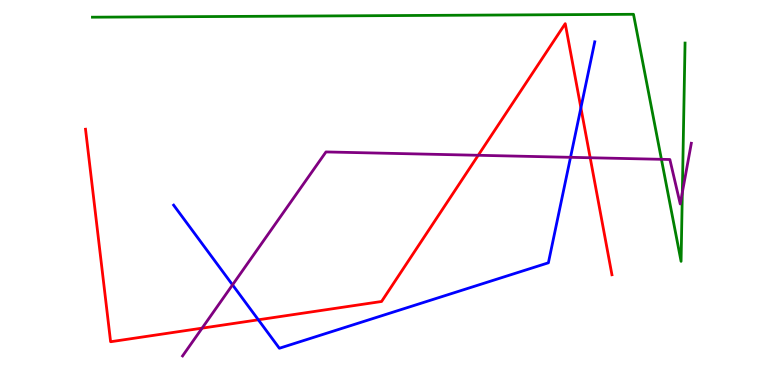[{'lines': ['blue', 'red'], 'intersections': [{'x': 3.33, 'y': 1.69}, {'x': 7.5, 'y': 7.2}]}, {'lines': ['green', 'red'], 'intersections': []}, {'lines': ['purple', 'red'], 'intersections': [{'x': 2.61, 'y': 1.48}, {'x': 6.17, 'y': 5.97}, {'x': 7.62, 'y': 5.9}]}, {'lines': ['blue', 'green'], 'intersections': []}, {'lines': ['blue', 'purple'], 'intersections': [{'x': 3.0, 'y': 2.6}, {'x': 7.36, 'y': 5.91}]}, {'lines': ['green', 'purple'], 'intersections': [{'x': 8.53, 'y': 5.86}, {'x': 8.8, 'y': 5.0}]}]